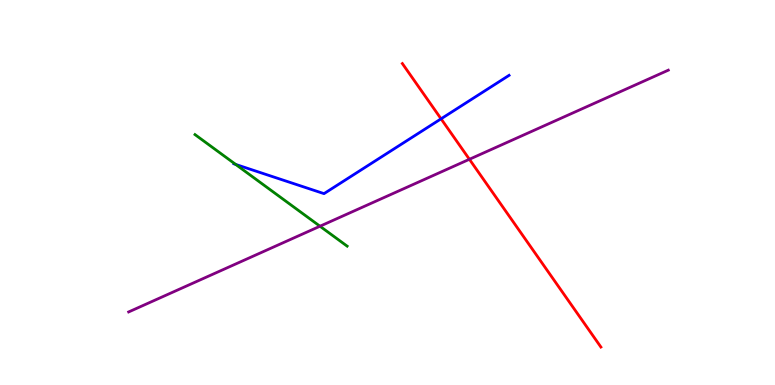[{'lines': ['blue', 'red'], 'intersections': [{'x': 5.69, 'y': 6.91}]}, {'lines': ['green', 'red'], 'intersections': []}, {'lines': ['purple', 'red'], 'intersections': [{'x': 6.06, 'y': 5.86}]}, {'lines': ['blue', 'green'], 'intersections': [{'x': 3.04, 'y': 5.73}]}, {'lines': ['blue', 'purple'], 'intersections': []}, {'lines': ['green', 'purple'], 'intersections': [{'x': 4.13, 'y': 4.12}]}]